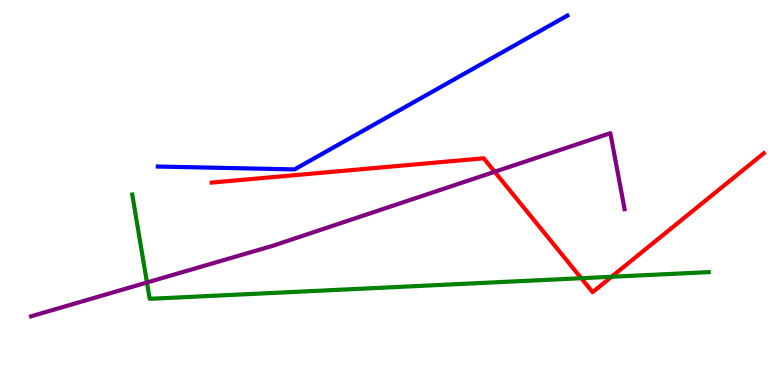[{'lines': ['blue', 'red'], 'intersections': []}, {'lines': ['green', 'red'], 'intersections': [{'x': 7.5, 'y': 2.77}, {'x': 7.89, 'y': 2.81}]}, {'lines': ['purple', 'red'], 'intersections': [{'x': 6.38, 'y': 5.54}]}, {'lines': ['blue', 'green'], 'intersections': []}, {'lines': ['blue', 'purple'], 'intersections': []}, {'lines': ['green', 'purple'], 'intersections': [{'x': 1.9, 'y': 2.66}]}]